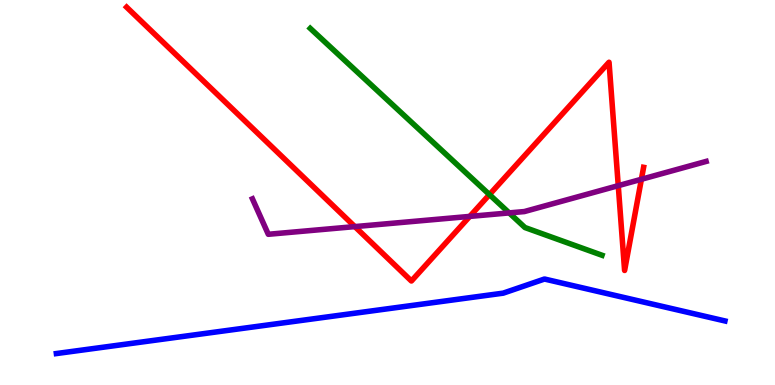[{'lines': ['blue', 'red'], 'intersections': []}, {'lines': ['green', 'red'], 'intersections': [{'x': 6.32, 'y': 4.95}]}, {'lines': ['purple', 'red'], 'intersections': [{'x': 4.58, 'y': 4.11}, {'x': 6.06, 'y': 4.38}, {'x': 7.98, 'y': 5.18}, {'x': 8.28, 'y': 5.34}]}, {'lines': ['blue', 'green'], 'intersections': []}, {'lines': ['blue', 'purple'], 'intersections': []}, {'lines': ['green', 'purple'], 'intersections': [{'x': 6.57, 'y': 4.47}]}]